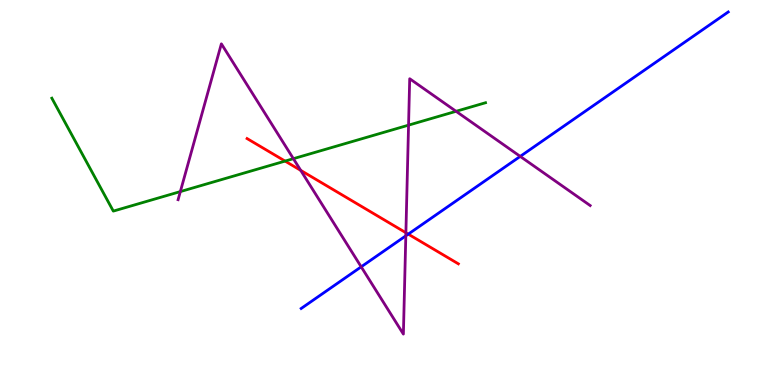[{'lines': ['blue', 'red'], 'intersections': [{'x': 5.27, 'y': 3.92}]}, {'lines': ['green', 'red'], 'intersections': [{'x': 3.68, 'y': 5.82}]}, {'lines': ['purple', 'red'], 'intersections': [{'x': 3.88, 'y': 5.57}, {'x': 5.24, 'y': 3.96}]}, {'lines': ['blue', 'green'], 'intersections': []}, {'lines': ['blue', 'purple'], 'intersections': [{'x': 4.66, 'y': 3.07}, {'x': 5.24, 'y': 3.87}, {'x': 6.71, 'y': 5.94}]}, {'lines': ['green', 'purple'], 'intersections': [{'x': 2.33, 'y': 5.02}, {'x': 3.79, 'y': 5.88}, {'x': 5.27, 'y': 6.75}, {'x': 5.88, 'y': 7.11}]}]